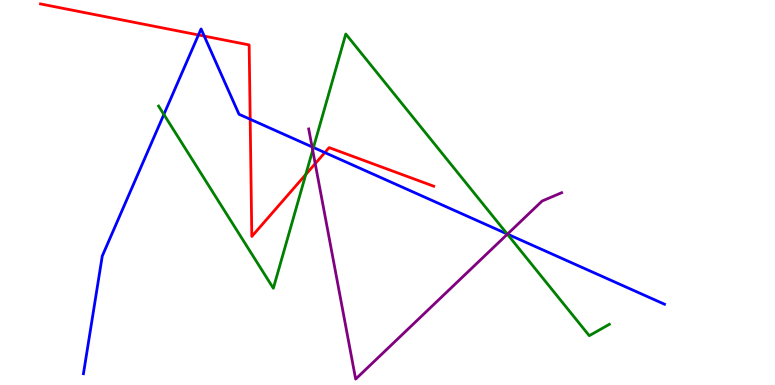[{'lines': ['blue', 'red'], 'intersections': [{'x': 2.56, 'y': 9.09}, {'x': 2.64, 'y': 9.06}, {'x': 3.23, 'y': 6.9}, {'x': 4.19, 'y': 6.04}]}, {'lines': ['green', 'red'], 'intersections': [{'x': 3.95, 'y': 5.47}]}, {'lines': ['purple', 'red'], 'intersections': [{'x': 4.07, 'y': 5.75}]}, {'lines': ['blue', 'green'], 'intersections': [{'x': 2.11, 'y': 7.03}, {'x': 4.04, 'y': 6.17}, {'x': 6.54, 'y': 3.92}]}, {'lines': ['blue', 'purple'], 'intersections': [{'x': 4.03, 'y': 6.19}, {'x': 6.55, 'y': 3.92}]}, {'lines': ['green', 'purple'], 'intersections': [{'x': 4.03, 'y': 6.1}, {'x': 6.55, 'y': 3.92}]}]